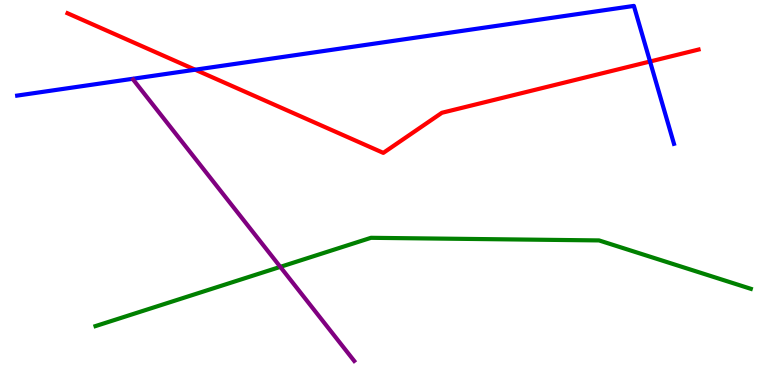[{'lines': ['blue', 'red'], 'intersections': [{'x': 2.52, 'y': 8.19}, {'x': 8.39, 'y': 8.4}]}, {'lines': ['green', 'red'], 'intersections': []}, {'lines': ['purple', 'red'], 'intersections': []}, {'lines': ['blue', 'green'], 'intersections': []}, {'lines': ['blue', 'purple'], 'intersections': []}, {'lines': ['green', 'purple'], 'intersections': [{'x': 3.62, 'y': 3.07}]}]